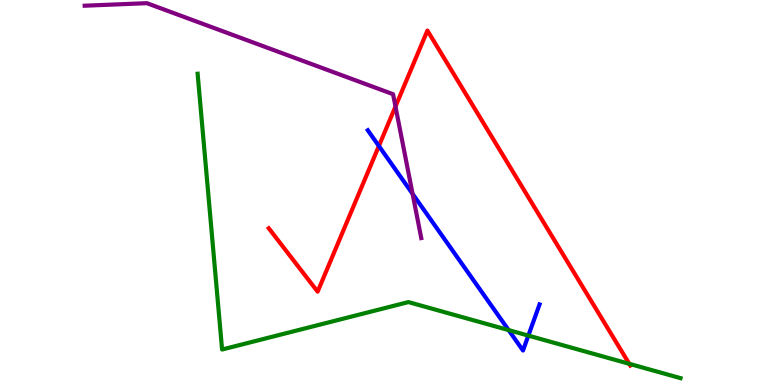[{'lines': ['blue', 'red'], 'intersections': [{'x': 4.89, 'y': 6.21}]}, {'lines': ['green', 'red'], 'intersections': [{'x': 8.12, 'y': 0.55}]}, {'lines': ['purple', 'red'], 'intersections': [{'x': 5.1, 'y': 7.23}]}, {'lines': ['blue', 'green'], 'intersections': [{'x': 6.56, 'y': 1.43}, {'x': 6.82, 'y': 1.28}]}, {'lines': ['blue', 'purple'], 'intersections': [{'x': 5.32, 'y': 4.97}]}, {'lines': ['green', 'purple'], 'intersections': []}]